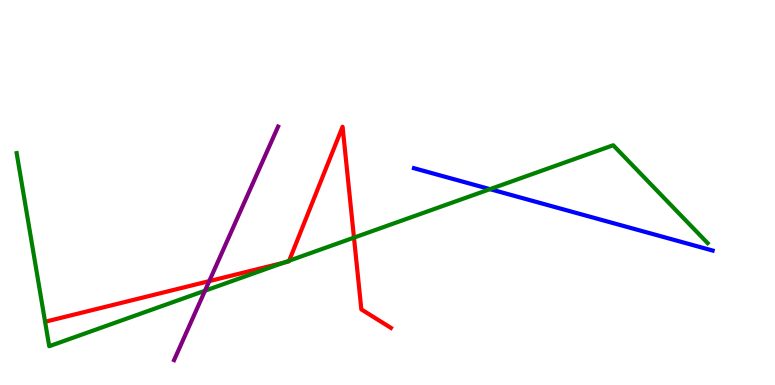[{'lines': ['blue', 'red'], 'intersections': []}, {'lines': ['green', 'red'], 'intersections': [{'x': 3.66, 'y': 3.18}, {'x': 3.73, 'y': 3.23}, {'x': 4.57, 'y': 3.83}]}, {'lines': ['purple', 'red'], 'intersections': [{'x': 2.7, 'y': 2.7}]}, {'lines': ['blue', 'green'], 'intersections': [{'x': 6.32, 'y': 5.09}]}, {'lines': ['blue', 'purple'], 'intersections': []}, {'lines': ['green', 'purple'], 'intersections': [{'x': 2.65, 'y': 2.45}]}]